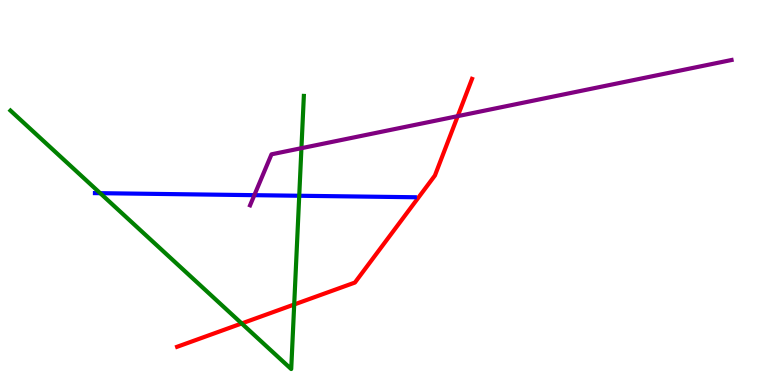[{'lines': ['blue', 'red'], 'intersections': []}, {'lines': ['green', 'red'], 'intersections': [{'x': 3.12, 'y': 1.6}, {'x': 3.8, 'y': 2.09}]}, {'lines': ['purple', 'red'], 'intersections': [{'x': 5.91, 'y': 6.98}]}, {'lines': ['blue', 'green'], 'intersections': [{'x': 1.29, 'y': 4.98}, {'x': 3.86, 'y': 4.92}]}, {'lines': ['blue', 'purple'], 'intersections': [{'x': 3.28, 'y': 4.93}]}, {'lines': ['green', 'purple'], 'intersections': [{'x': 3.89, 'y': 6.15}]}]